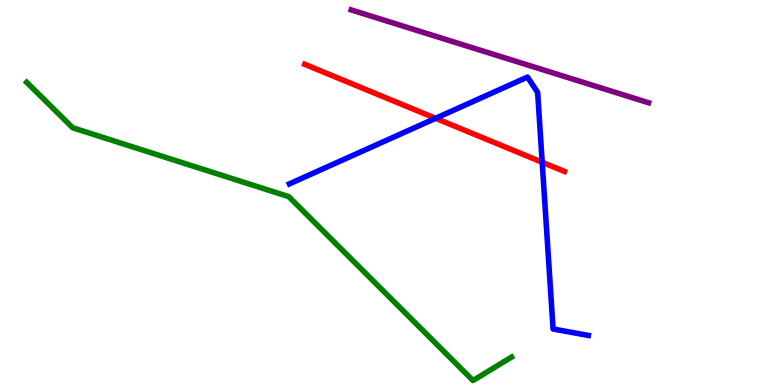[{'lines': ['blue', 'red'], 'intersections': [{'x': 5.62, 'y': 6.93}, {'x': 7.0, 'y': 5.79}]}, {'lines': ['green', 'red'], 'intersections': []}, {'lines': ['purple', 'red'], 'intersections': []}, {'lines': ['blue', 'green'], 'intersections': []}, {'lines': ['blue', 'purple'], 'intersections': []}, {'lines': ['green', 'purple'], 'intersections': []}]